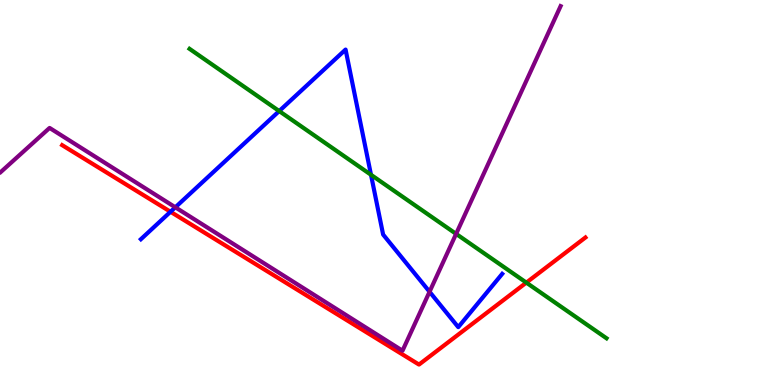[{'lines': ['blue', 'red'], 'intersections': [{'x': 2.2, 'y': 4.5}]}, {'lines': ['green', 'red'], 'intersections': [{'x': 6.79, 'y': 2.66}]}, {'lines': ['purple', 'red'], 'intersections': []}, {'lines': ['blue', 'green'], 'intersections': [{'x': 3.6, 'y': 7.11}, {'x': 4.79, 'y': 5.46}]}, {'lines': ['blue', 'purple'], 'intersections': [{'x': 2.26, 'y': 4.62}, {'x': 5.54, 'y': 2.42}]}, {'lines': ['green', 'purple'], 'intersections': [{'x': 5.89, 'y': 3.93}]}]